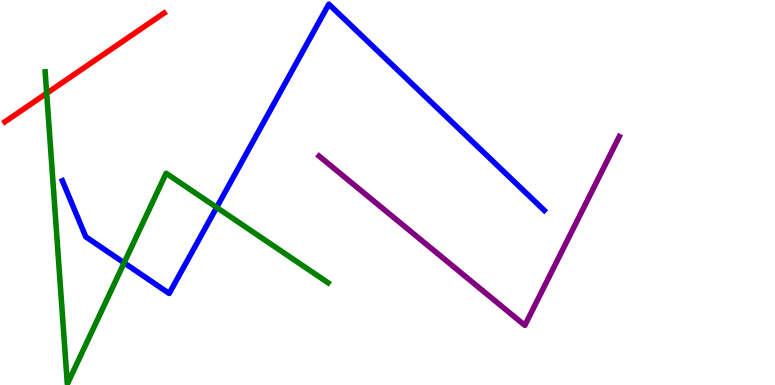[{'lines': ['blue', 'red'], 'intersections': []}, {'lines': ['green', 'red'], 'intersections': [{'x': 0.602, 'y': 7.58}]}, {'lines': ['purple', 'red'], 'intersections': []}, {'lines': ['blue', 'green'], 'intersections': [{'x': 1.6, 'y': 3.17}, {'x': 2.8, 'y': 4.61}]}, {'lines': ['blue', 'purple'], 'intersections': []}, {'lines': ['green', 'purple'], 'intersections': []}]